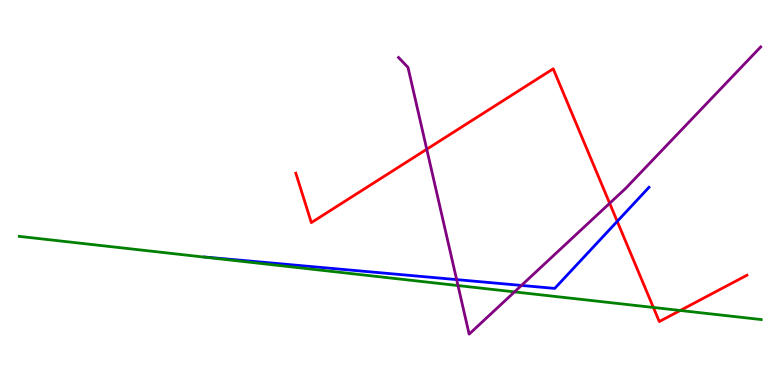[{'lines': ['blue', 'red'], 'intersections': [{'x': 7.96, 'y': 4.25}]}, {'lines': ['green', 'red'], 'intersections': [{'x': 8.43, 'y': 2.01}, {'x': 8.78, 'y': 1.94}]}, {'lines': ['purple', 'red'], 'intersections': [{'x': 5.51, 'y': 6.12}, {'x': 7.87, 'y': 4.72}]}, {'lines': ['blue', 'green'], 'intersections': []}, {'lines': ['blue', 'purple'], 'intersections': [{'x': 5.89, 'y': 2.74}, {'x': 6.73, 'y': 2.59}]}, {'lines': ['green', 'purple'], 'intersections': [{'x': 5.91, 'y': 2.58}, {'x': 6.64, 'y': 2.42}]}]